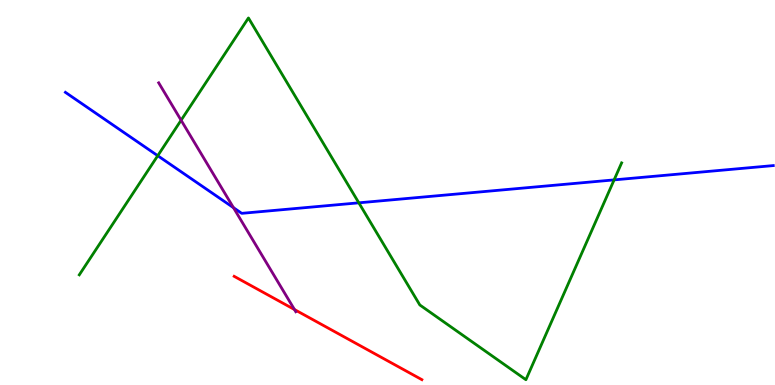[{'lines': ['blue', 'red'], 'intersections': []}, {'lines': ['green', 'red'], 'intersections': []}, {'lines': ['purple', 'red'], 'intersections': [{'x': 3.8, 'y': 1.96}]}, {'lines': ['blue', 'green'], 'intersections': [{'x': 2.04, 'y': 5.96}, {'x': 4.63, 'y': 4.73}, {'x': 7.92, 'y': 5.33}]}, {'lines': ['blue', 'purple'], 'intersections': [{'x': 3.01, 'y': 4.61}]}, {'lines': ['green', 'purple'], 'intersections': [{'x': 2.34, 'y': 6.88}]}]